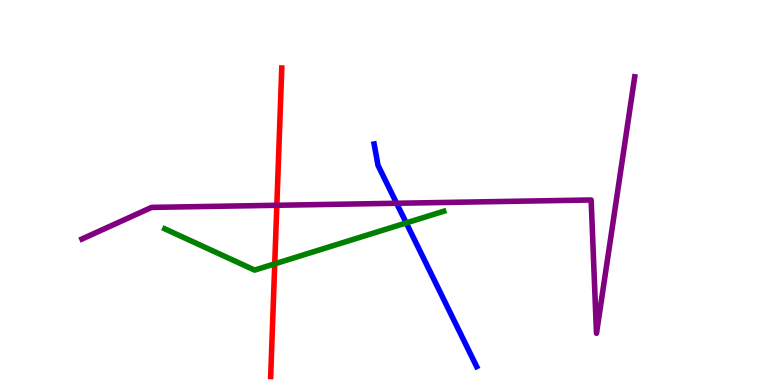[{'lines': ['blue', 'red'], 'intersections': []}, {'lines': ['green', 'red'], 'intersections': [{'x': 3.54, 'y': 3.15}]}, {'lines': ['purple', 'red'], 'intersections': [{'x': 3.57, 'y': 4.67}]}, {'lines': ['blue', 'green'], 'intersections': [{'x': 5.24, 'y': 4.21}]}, {'lines': ['blue', 'purple'], 'intersections': [{'x': 5.12, 'y': 4.72}]}, {'lines': ['green', 'purple'], 'intersections': []}]